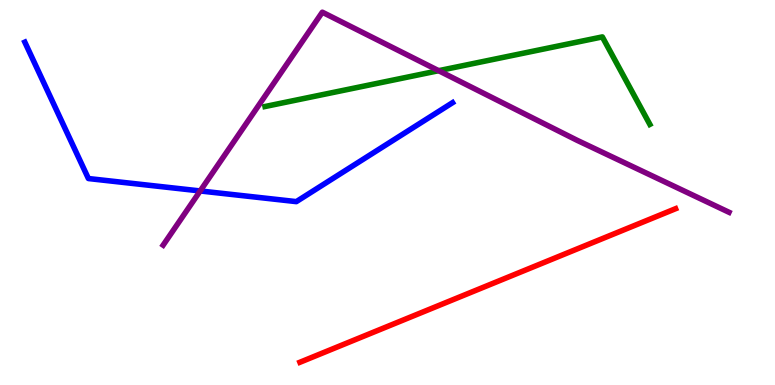[{'lines': ['blue', 'red'], 'intersections': []}, {'lines': ['green', 'red'], 'intersections': []}, {'lines': ['purple', 'red'], 'intersections': []}, {'lines': ['blue', 'green'], 'intersections': []}, {'lines': ['blue', 'purple'], 'intersections': [{'x': 2.58, 'y': 5.04}]}, {'lines': ['green', 'purple'], 'intersections': [{'x': 5.66, 'y': 8.16}]}]